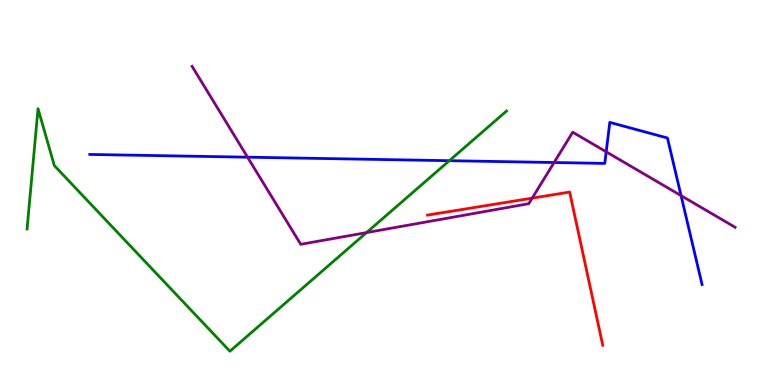[{'lines': ['blue', 'red'], 'intersections': []}, {'lines': ['green', 'red'], 'intersections': []}, {'lines': ['purple', 'red'], 'intersections': [{'x': 6.87, 'y': 4.85}]}, {'lines': ['blue', 'green'], 'intersections': [{'x': 5.8, 'y': 5.83}]}, {'lines': ['blue', 'purple'], 'intersections': [{'x': 3.19, 'y': 5.92}, {'x': 7.15, 'y': 5.78}, {'x': 7.82, 'y': 6.06}, {'x': 8.79, 'y': 4.92}]}, {'lines': ['green', 'purple'], 'intersections': [{'x': 4.73, 'y': 3.96}]}]